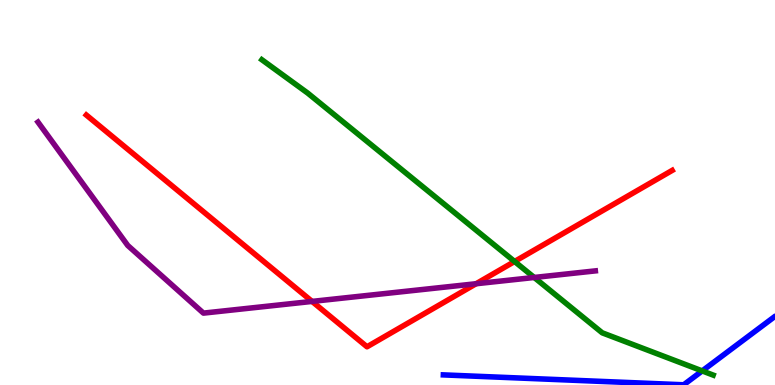[{'lines': ['blue', 'red'], 'intersections': []}, {'lines': ['green', 'red'], 'intersections': [{'x': 6.64, 'y': 3.21}]}, {'lines': ['purple', 'red'], 'intersections': [{'x': 4.03, 'y': 2.17}, {'x': 6.14, 'y': 2.63}]}, {'lines': ['blue', 'green'], 'intersections': [{'x': 9.06, 'y': 0.366}]}, {'lines': ['blue', 'purple'], 'intersections': []}, {'lines': ['green', 'purple'], 'intersections': [{'x': 6.89, 'y': 2.79}]}]